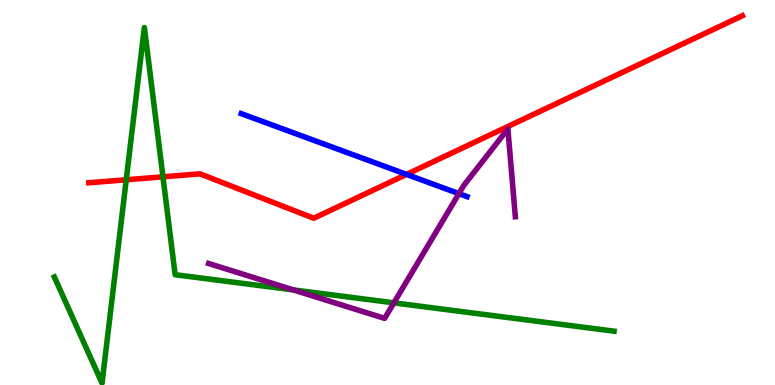[{'lines': ['blue', 'red'], 'intersections': [{'x': 5.25, 'y': 5.47}]}, {'lines': ['green', 'red'], 'intersections': [{'x': 1.63, 'y': 5.33}, {'x': 2.1, 'y': 5.41}]}, {'lines': ['purple', 'red'], 'intersections': []}, {'lines': ['blue', 'green'], 'intersections': []}, {'lines': ['blue', 'purple'], 'intersections': [{'x': 5.92, 'y': 4.97}]}, {'lines': ['green', 'purple'], 'intersections': [{'x': 3.79, 'y': 2.47}, {'x': 5.08, 'y': 2.13}]}]